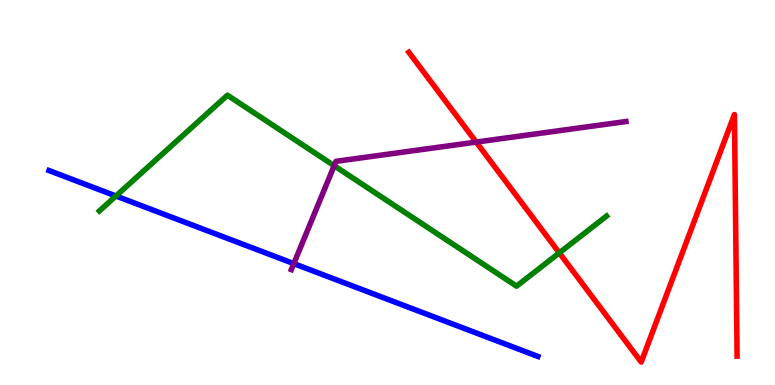[{'lines': ['blue', 'red'], 'intersections': []}, {'lines': ['green', 'red'], 'intersections': [{'x': 7.22, 'y': 3.43}]}, {'lines': ['purple', 'red'], 'intersections': [{'x': 6.14, 'y': 6.31}]}, {'lines': ['blue', 'green'], 'intersections': [{'x': 1.5, 'y': 4.91}]}, {'lines': ['blue', 'purple'], 'intersections': [{'x': 3.79, 'y': 3.15}]}, {'lines': ['green', 'purple'], 'intersections': [{'x': 4.31, 'y': 5.7}]}]